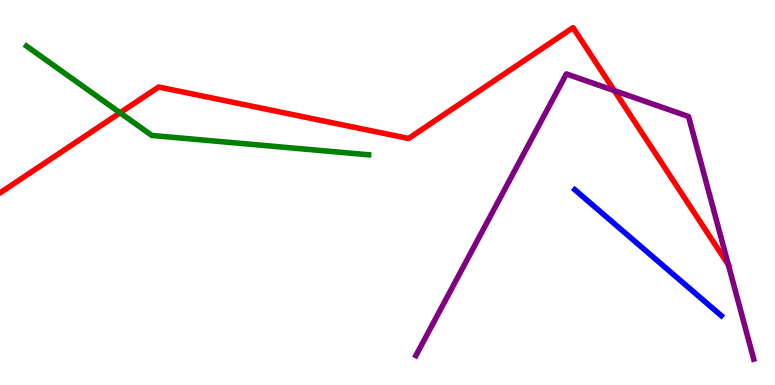[{'lines': ['blue', 'red'], 'intersections': []}, {'lines': ['green', 'red'], 'intersections': [{'x': 1.55, 'y': 7.07}]}, {'lines': ['purple', 'red'], 'intersections': [{'x': 7.93, 'y': 7.65}, {'x': 9.4, 'y': 3.12}]}, {'lines': ['blue', 'green'], 'intersections': []}, {'lines': ['blue', 'purple'], 'intersections': []}, {'lines': ['green', 'purple'], 'intersections': []}]